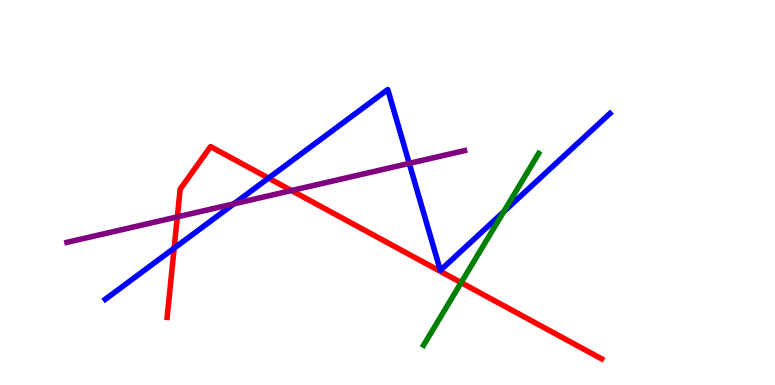[{'lines': ['blue', 'red'], 'intersections': [{'x': 2.25, 'y': 3.55}, {'x': 3.46, 'y': 5.37}]}, {'lines': ['green', 'red'], 'intersections': [{'x': 5.95, 'y': 2.66}]}, {'lines': ['purple', 'red'], 'intersections': [{'x': 2.29, 'y': 4.37}, {'x': 3.76, 'y': 5.05}]}, {'lines': ['blue', 'green'], 'intersections': [{'x': 6.5, 'y': 4.5}]}, {'lines': ['blue', 'purple'], 'intersections': [{'x': 3.02, 'y': 4.71}, {'x': 5.28, 'y': 5.76}]}, {'lines': ['green', 'purple'], 'intersections': []}]